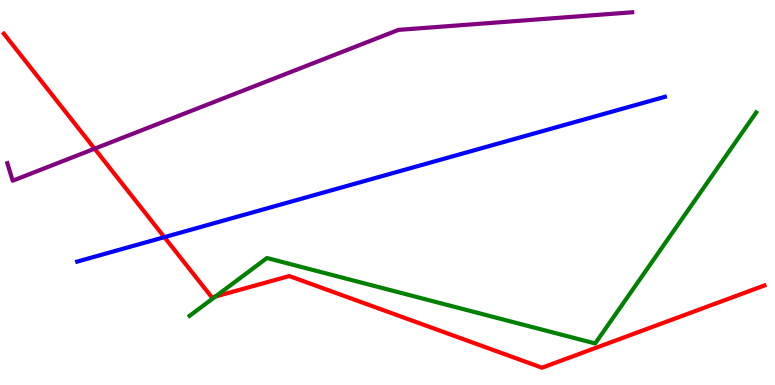[{'lines': ['blue', 'red'], 'intersections': [{'x': 2.12, 'y': 3.84}]}, {'lines': ['green', 'red'], 'intersections': [{'x': 2.78, 'y': 2.3}]}, {'lines': ['purple', 'red'], 'intersections': [{'x': 1.22, 'y': 6.14}]}, {'lines': ['blue', 'green'], 'intersections': []}, {'lines': ['blue', 'purple'], 'intersections': []}, {'lines': ['green', 'purple'], 'intersections': []}]